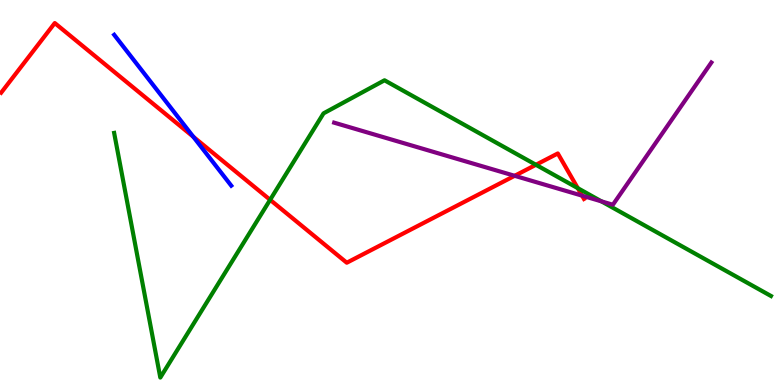[{'lines': ['blue', 'red'], 'intersections': [{'x': 2.49, 'y': 6.45}]}, {'lines': ['green', 'red'], 'intersections': [{'x': 3.49, 'y': 4.81}, {'x': 6.92, 'y': 5.72}, {'x': 7.46, 'y': 5.11}]}, {'lines': ['purple', 'red'], 'intersections': [{'x': 6.64, 'y': 5.43}, {'x': 7.51, 'y': 4.92}]}, {'lines': ['blue', 'green'], 'intersections': []}, {'lines': ['blue', 'purple'], 'intersections': []}, {'lines': ['green', 'purple'], 'intersections': [{'x': 7.76, 'y': 4.77}]}]